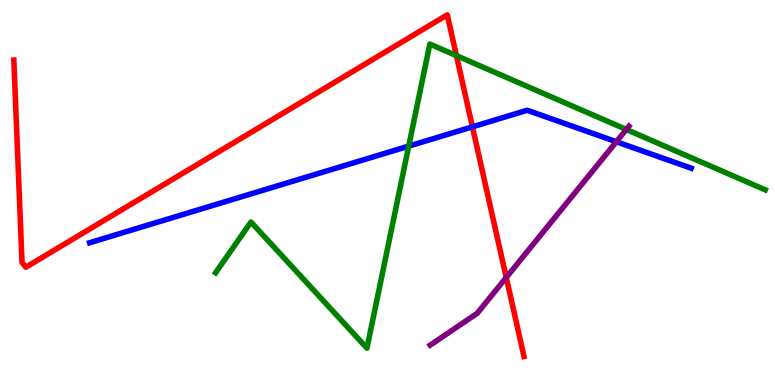[{'lines': ['blue', 'red'], 'intersections': [{'x': 6.1, 'y': 6.71}]}, {'lines': ['green', 'red'], 'intersections': [{'x': 5.89, 'y': 8.55}]}, {'lines': ['purple', 'red'], 'intersections': [{'x': 6.53, 'y': 2.79}]}, {'lines': ['blue', 'green'], 'intersections': [{'x': 5.27, 'y': 6.2}]}, {'lines': ['blue', 'purple'], 'intersections': [{'x': 7.95, 'y': 6.32}]}, {'lines': ['green', 'purple'], 'intersections': [{'x': 8.08, 'y': 6.64}]}]